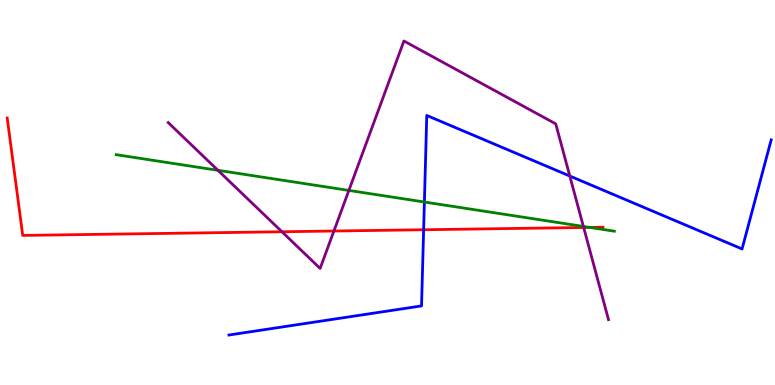[{'lines': ['blue', 'red'], 'intersections': [{'x': 5.47, 'y': 4.03}]}, {'lines': ['green', 'red'], 'intersections': [{'x': 7.61, 'y': 4.09}]}, {'lines': ['purple', 'red'], 'intersections': [{'x': 3.64, 'y': 3.98}, {'x': 4.31, 'y': 4.0}, {'x': 7.53, 'y': 4.09}]}, {'lines': ['blue', 'green'], 'intersections': [{'x': 5.48, 'y': 4.75}]}, {'lines': ['blue', 'purple'], 'intersections': [{'x': 7.35, 'y': 5.43}]}, {'lines': ['green', 'purple'], 'intersections': [{'x': 2.81, 'y': 5.58}, {'x': 4.5, 'y': 5.05}, {'x': 7.53, 'y': 4.12}]}]